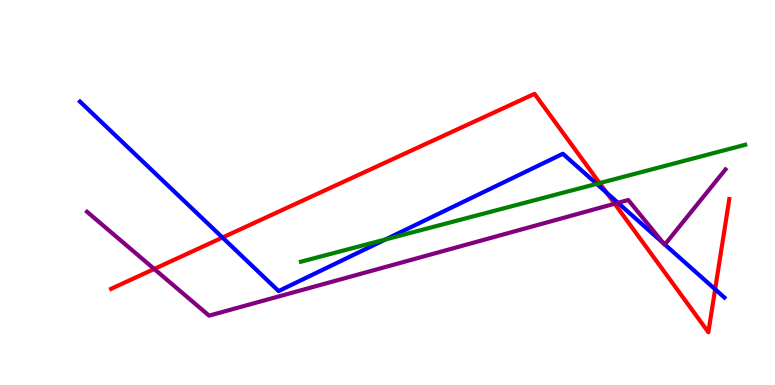[{'lines': ['blue', 'red'], 'intersections': [{'x': 2.87, 'y': 3.83}, {'x': 7.83, 'y': 4.99}, {'x': 9.23, 'y': 2.49}]}, {'lines': ['green', 'red'], 'intersections': [{'x': 7.74, 'y': 5.24}]}, {'lines': ['purple', 'red'], 'intersections': [{'x': 1.99, 'y': 3.01}, {'x': 7.93, 'y': 4.71}]}, {'lines': ['blue', 'green'], 'intersections': [{'x': 4.97, 'y': 3.78}, {'x': 7.7, 'y': 5.22}]}, {'lines': ['blue', 'purple'], 'intersections': [{'x': 7.97, 'y': 4.73}, {'x': 8.56, 'y': 3.68}, {'x': 8.58, 'y': 3.65}]}, {'lines': ['green', 'purple'], 'intersections': []}]